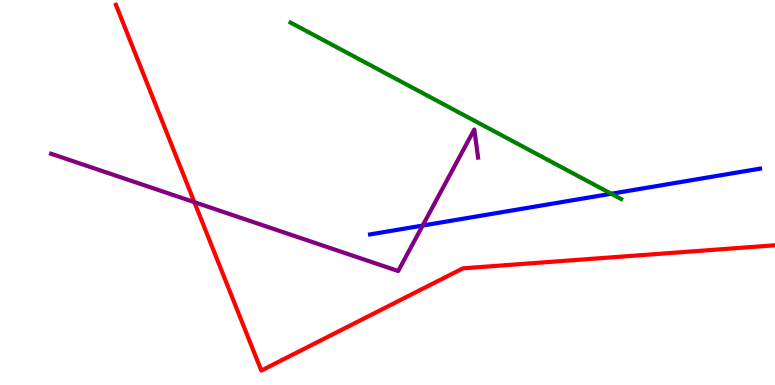[{'lines': ['blue', 'red'], 'intersections': []}, {'lines': ['green', 'red'], 'intersections': []}, {'lines': ['purple', 'red'], 'intersections': [{'x': 2.51, 'y': 4.75}]}, {'lines': ['blue', 'green'], 'intersections': [{'x': 7.89, 'y': 4.97}]}, {'lines': ['blue', 'purple'], 'intersections': [{'x': 5.45, 'y': 4.14}]}, {'lines': ['green', 'purple'], 'intersections': []}]